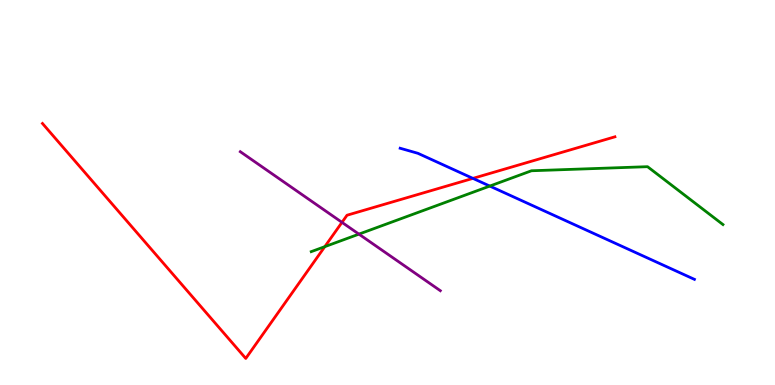[{'lines': ['blue', 'red'], 'intersections': [{'x': 6.1, 'y': 5.37}]}, {'lines': ['green', 'red'], 'intersections': [{'x': 4.19, 'y': 3.59}]}, {'lines': ['purple', 'red'], 'intersections': [{'x': 4.41, 'y': 4.22}]}, {'lines': ['blue', 'green'], 'intersections': [{'x': 6.32, 'y': 5.17}]}, {'lines': ['blue', 'purple'], 'intersections': []}, {'lines': ['green', 'purple'], 'intersections': [{'x': 4.63, 'y': 3.92}]}]